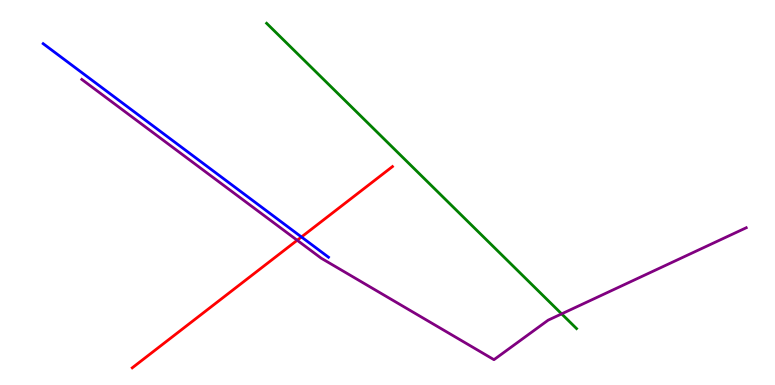[{'lines': ['blue', 'red'], 'intersections': [{'x': 3.89, 'y': 3.84}]}, {'lines': ['green', 'red'], 'intersections': []}, {'lines': ['purple', 'red'], 'intersections': [{'x': 3.83, 'y': 3.76}]}, {'lines': ['blue', 'green'], 'intersections': []}, {'lines': ['blue', 'purple'], 'intersections': []}, {'lines': ['green', 'purple'], 'intersections': [{'x': 7.25, 'y': 1.85}]}]